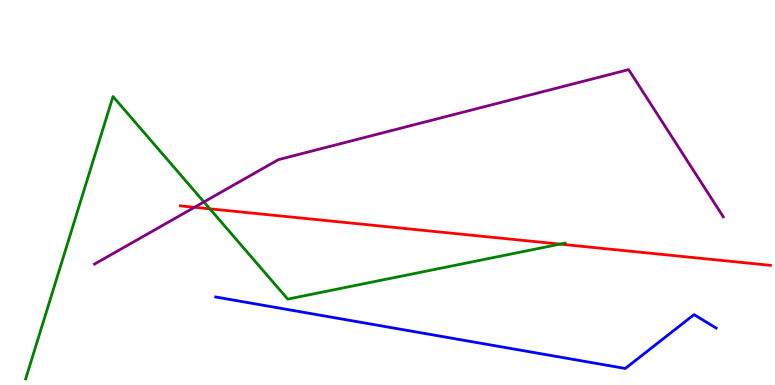[{'lines': ['blue', 'red'], 'intersections': []}, {'lines': ['green', 'red'], 'intersections': [{'x': 2.71, 'y': 4.58}, {'x': 7.23, 'y': 3.66}]}, {'lines': ['purple', 'red'], 'intersections': [{'x': 2.51, 'y': 4.62}]}, {'lines': ['blue', 'green'], 'intersections': []}, {'lines': ['blue', 'purple'], 'intersections': []}, {'lines': ['green', 'purple'], 'intersections': [{'x': 2.63, 'y': 4.75}]}]